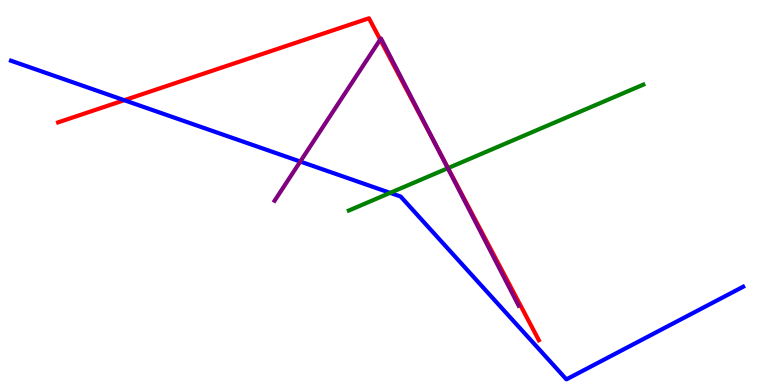[{'lines': ['blue', 'red'], 'intersections': [{'x': 1.6, 'y': 7.4}]}, {'lines': ['green', 'red'], 'intersections': [{'x': 5.78, 'y': 5.63}]}, {'lines': ['purple', 'red'], 'intersections': [{'x': 4.91, 'y': 8.97}, {'x': 5.64, 'y': 6.15}]}, {'lines': ['blue', 'green'], 'intersections': [{'x': 5.03, 'y': 4.99}]}, {'lines': ['blue', 'purple'], 'intersections': [{'x': 3.87, 'y': 5.8}]}, {'lines': ['green', 'purple'], 'intersections': [{'x': 5.78, 'y': 5.63}]}]